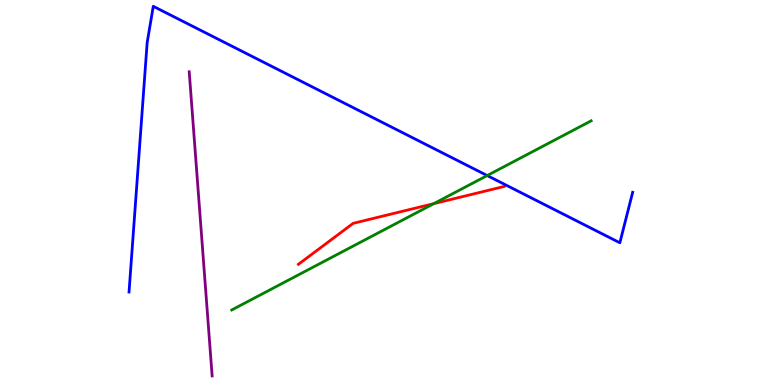[{'lines': ['blue', 'red'], 'intersections': []}, {'lines': ['green', 'red'], 'intersections': [{'x': 5.6, 'y': 4.71}]}, {'lines': ['purple', 'red'], 'intersections': []}, {'lines': ['blue', 'green'], 'intersections': [{'x': 6.29, 'y': 5.44}]}, {'lines': ['blue', 'purple'], 'intersections': []}, {'lines': ['green', 'purple'], 'intersections': []}]